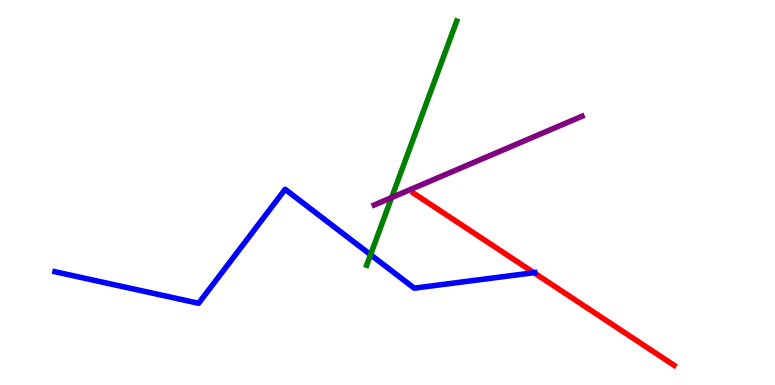[{'lines': ['blue', 'red'], 'intersections': [{'x': 6.89, 'y': 2.92}]}, {'lines': ['green', 'red'], 'intersections': []}, {'lines': ['purple', 'red'], 'intersections': []}, {'lines': ['blue', 'green'], 'intersections': [{'x': 4.78, 'y': 3.38}]}, {'lines': ['blue', 'purple'], 'intersections': []}, {'lines': ['green', 'purple'], 'intersections': [{'x': 5.05, 'y': 4.87}]}]